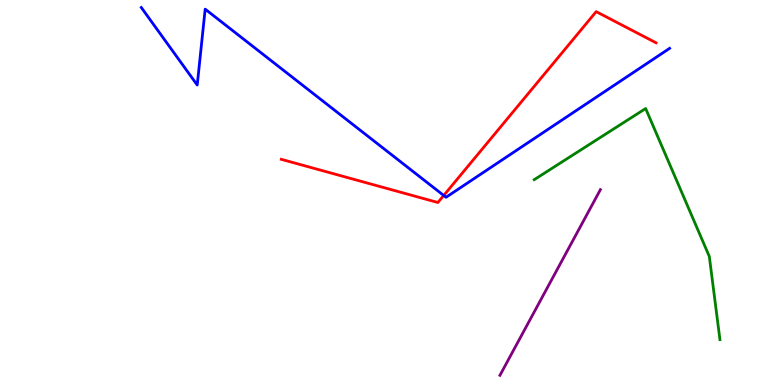[{'lines': ['blue', 'red'], 'intersections': [{'x': 5.73, 'y': 4.92}]}, {'lines': ['green', 'red'], 'intersections': []}, {'lines': ['purple', 'red'], 'intersections': []}, {'lines': ['blue', 'green'], 'intersections': []}, {'lines': ['blue', 'purple'], 'intersections': []}, {'lines': ['green', 'purple'], 'intersections': []}]